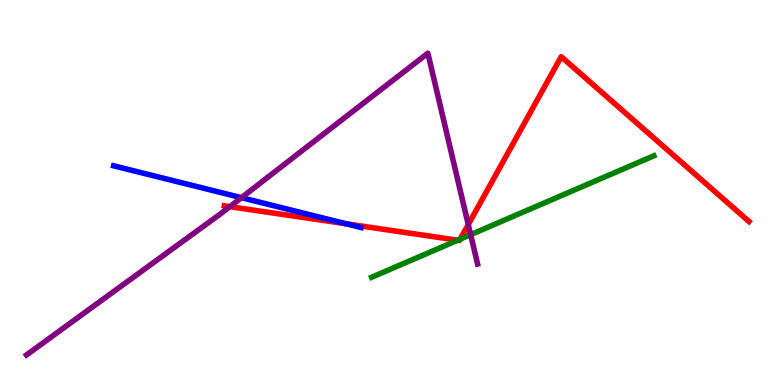[{'lines': ['blue', 'red'], 'intersections': [{'x': 4.47, 'y': 4.19}]}, {'lines': ['green', 'red'], 'intersections': [{'x': 5.91, 'y': 3.76}, {'x': 5.94, 'y': 3.79}]}, {'lines': ['purple', 'red'], 'intersections': [{'x': 2.97, 'y': 4.63}, {'x': 6.04, 'y': 4.17}]}, {'lines': ['blue', 'green'], 'intersections': []}, {'lines': ['blue', 'purple'], 'intersections': [{'x': 3.12, 'y': 4.87}]}, {'lines': ['green', 'purple'], 'intersections': [{'x': 6.07, 'y': 3.91}]}]